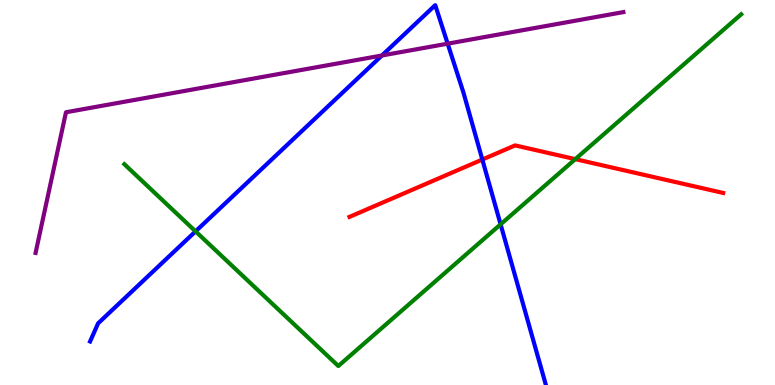[{'lines': ['blue', 'red'], 'intersections': [{'x': 6.22, 'y': 5.86}]}, {'lines': ['green', 'red'], 'intersections': [{'x': 7.42, 'y': 5.87}]}, {'lines': ['purple', 'red'], 'intersections': []}, {'lines': ['blue', 'green'], 'intersections': [{'x': 2.52, 'y': 3.99}, {'x': 6.46, 'y': 4.17}]}, {'lines': ['blue', 'purple'], 'intersections': [{'x': 4.93, 'y': 8.56}, {'x': 5.78, 'y': 8.87}]}, {'lines': ['green', 'purple'], 'intersections': []}]